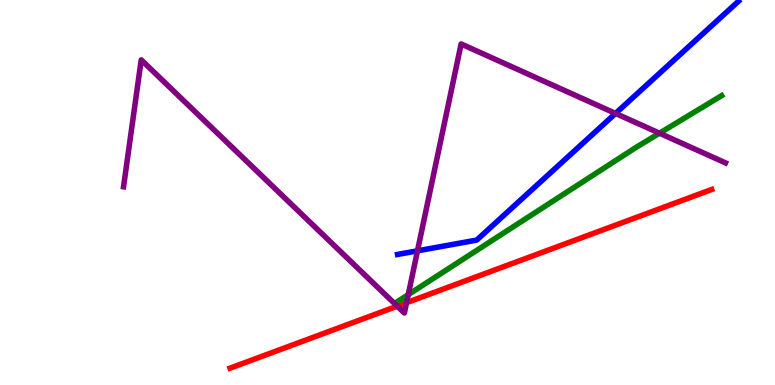[{'lines': ['blue', 'red'], 'intersections': []}, {'lines': ['green', 'red'], 'intersections': []}, {'lines': ['purple', 'red'], 'intersections': [{'x': 5.13, 'y': 2.05}, {'x': 5.25, 'y': 2.14}]}, {'lines': ['blue', 'green'], 'intersections': []}, {'lines': ['blue', 'purple'], 'intersections': [{'x': 5.39, 'y': 3.48}, {'x': 7.94, 'y': 7.05}]}, {'lines': ['green', 'purple'], 'intersections': [{'x': 5.27, 'y': 2.35}, {'x': 8.51, 'y': 6.54}]}]